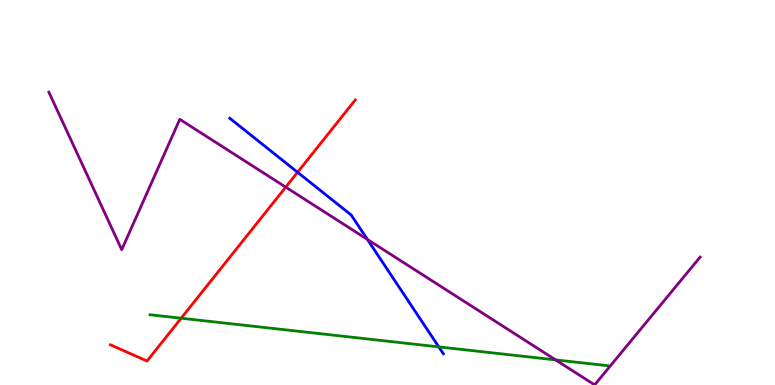[{'lines': ['blue', 'red'], 'intersections': [{'x': 3.84, 'y': 5.53}]}, {'lines': ['green', 'red'], 'intersections': [{'x': 2.34, 'y': 1.73}]}, {'lines': ['purple', 'red'], 'intersections': [{'x': 3.69, 'y': 5.14}]}, {'lines': ['blue', 'green'], 'intersections': [{'x': 5.66, 'y': 0.99}]}, {'lines': ['blue', 'purple'], 'intersections': [{'x': 4.74, 'y': 3.78}]}, {'lines': ['green', 'purple'], 'intersections': [{'x': 7.17, 'y': 0.652}]}]